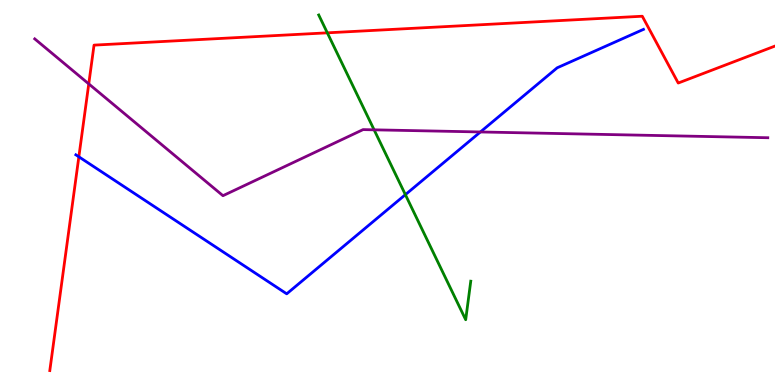[{'lines': ['blue', 'red'], 'intersections': [{'x': 1.02, 'y': 5.93}]}, {'lines': ['green', 'red'], 'intersections': [{'x': 4.22, 'y': 9.15}]}, {'lines': ['purple', 'red'], 'intersections': [{'x': 1.15, 'y': 7.82}]}, {'lines': ['blue', 'green'], 'intersections': [{'x': 5.23, 'y': 4.94}]}, {'lines': ['blue', 'purple'], 'intersections': [{'x': 6.2, 'y': 6.57}]}, {'lines': ['green', 'purple'], 'intersections': [{'x': 4.83, 'y': 6.63}]}]